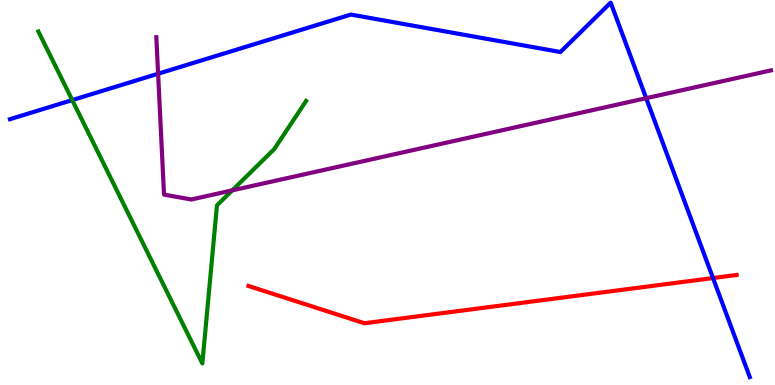[{'lines': ['blue', 'red'], 'intersections': [{'x': 9.2, 'y': 2.78}]}, {'lines': ['green', 'red'], 'intersections': []}, {'lines': ['purple', 'red'], 'intersections': []}, {'lines': ['blue', 'green'], 'intersections': [{'x': 0.932, 'y': 7.4}]}, {'lines': ['blue', 'purple'], 'intersections': [{'x': 2.04, 'y': 8.08}, {'x': 8.34, 'y': 7.45}]}, {'lines': ['green', 'purple'], 'intersections': [{'x': 3.0, 'y': 5.06}]}]